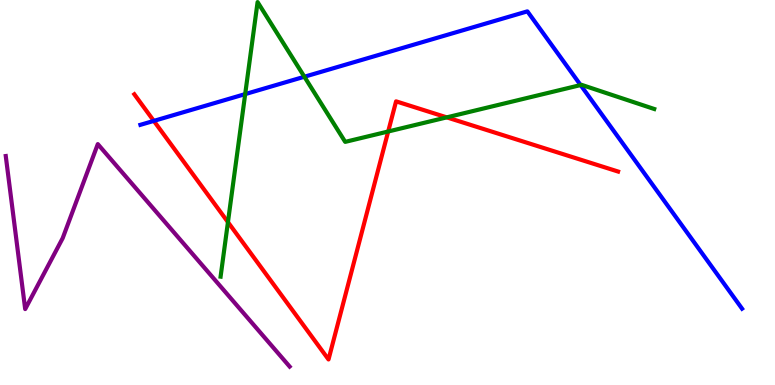[{'lines': ['blue', 'red'], 'intersections': [{'x': 1.98, 'y': 6.86}]}, {'lines': ['green', 'red'], 'intersections': [{'x': 2.94, 'y': 4.23}, {'x': 5.01, 'y': 6.58}, {'x': 5.76, 'y': 6.95}]}, {'lines': ['purple', 'red'], 'intersections': []}, {'lines': ['blue', 'green'], 'intersections': [{'x': 3.16, 'y': 7.56}, {'x': 3.93, 'y': 8.01}, {'x': 7.49, 'y': 7.79}]}, {'lines': ['blue', 'purple'], 'intersections': []}, {'lines': ['green', 'purple'], 'intersections': []}]